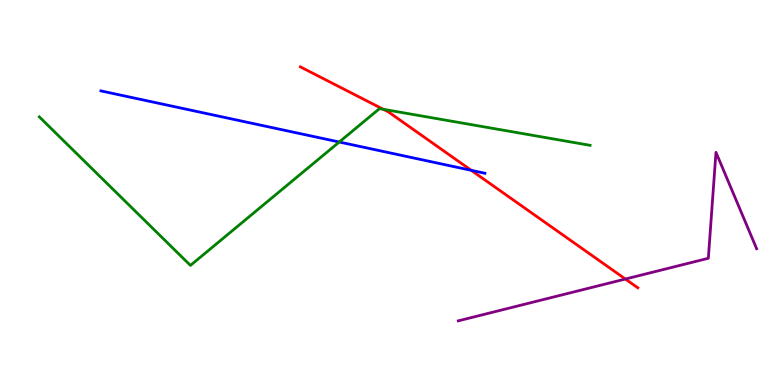[{'lines': ['blue', 'red'], 'intersections': [{'x': 6.08, 'y': 5.58}]}, {'lines': ['green', 'red'], 'intersections': [{'x': 4.95, 'y': 7.16}]}, {'lines': ['purple', 'red'], 'intersections': [{'x': 8.07, 'y': 2.75}]}, {'lines': ['blue', 'green'], 'intersections': [{'x': 4.38, 'y': 6.31}]}, {'lines': ['blue', 'purple'], 'intersections': []}, {'lines': ['green', 'purple'], 'intersections': []}]